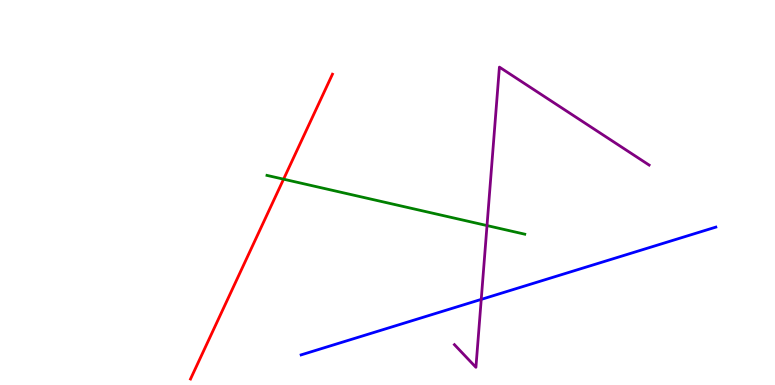[{'lines': ['blue', 'red'], 'intersections': []}, {'lines': ['green', 'red'], 'intersections': [{'x': 3.66, 'y': 5.35}]}, {'lines': ['purple', 'red'], 'intersections': []}, {'lines': ['blue', 'green'], 'intersections': []}, {'lines': ['blue', 'purple'], 'intersections': [{'x': 6.21, 'y': 2.22}]}, {'lines': ['green', 'purple'], 'intersections': [{'x': 6.28, 'y': 4.14}]}]